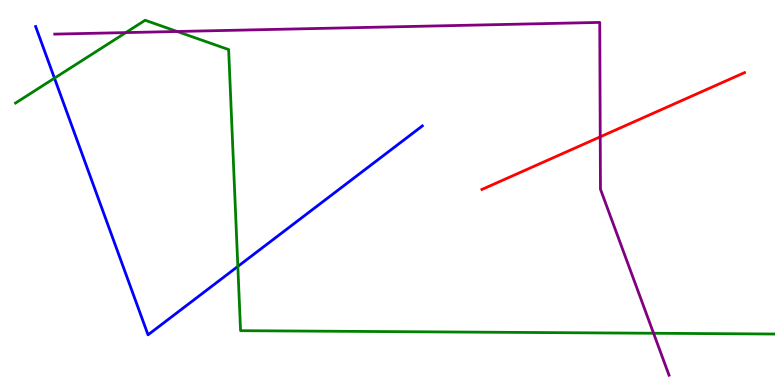[{'lines': ['blue', 'red'], 'intersections': []}, {'lines': ['green', 'red'], 'intersections': []}, {'lines': ['purple', 'red'], 'intersections': [{'x': 7.74, 'y': 6.45}]}, {'lines': ['blue', 'green'], 'intersections': [{'x': 0.703, 'y': 7.97}, {'x': 3.07, 'y': 3.08}]}, {'lines': ['blue', 'purple'], 'intersections': []}, {'lines': ['green', 'purple'], 'intersections': [{'x': 1.62, 'y': 9.15}, {'x': 2.29, 'y': 9.18}, {'x': 8.43, 'y': 1.34}]}]